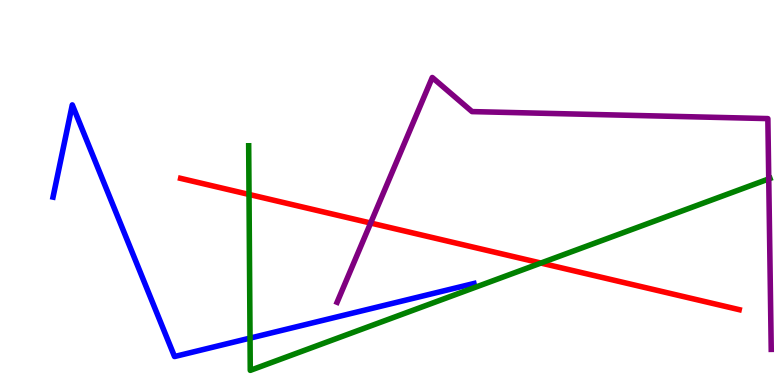[{'lines': ['blue', 'red'], 'intersections': []}, {'lines': ['green', 'red'], 'intersections': [{'x': 3.21, 'y': 4.95}, {'x': 6.98, 'y': 3.17}]}, {'lines': ['purple', 'red'], 'intersections': [{'x': 4.78, 'y': 4.21}]}, {'lines': ['blue', 'green'], 'intersections': [{'x': 3.23, 'y': 1.22}]}, {'lines': ['blue', 'purple'], 'intersections': []}, {'lines': ['green', 'purple'], 'intersections': [{'x': 9.92, 'y': 5.35}]}]